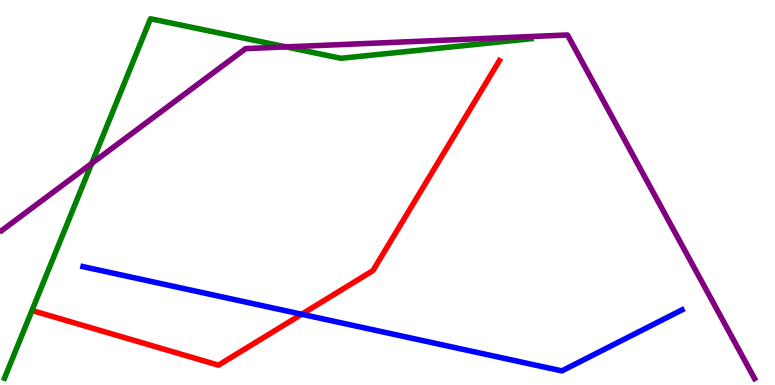[{'lines': ['blue', 'red'], 'intersections': [{'x': 3.89, 'y': 1.84}]}, {'lines': ['green', 'red'], 'intersections': []}, {'lines': ['purple', 'red'], 'intersections': []}, {'lines': ['blue', 'green'], 'intersections': []}, {'lines': ['blue', 'purple'], 'intersections': []}, {'lines': ['green', 'purple'], 'intersections': [{'x': 1.18, 'y': 5.76}, {'x': 3.69, 'y': 8.78}]}]